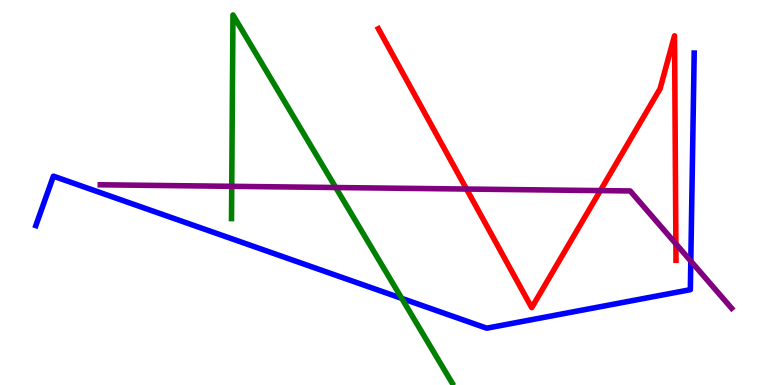[{'lines': ['blue', 'red'], 'intersections': []}, {'lines': ['green', 'red'], 'intersections': []}, {'lines': ['purple', 'red'], 'intersections': [{'x': 6.02, 'y': 5.09}, {'x': 7.75, 'y': 5.05}, {'x': 8.72, 'y': 3.67}]}, {'lines': ['blue', 'green'], 'intersections': [{'x': 5.18, 'y': 2.25}]}, {'lines': ['blue', 'purple'], 'intersections': [{'x': 8.91, 'y': 3.22}]}, {'lines': ['green', 'purple'], 'intersections': [{'x': 2.99, 'y': 5.16}, {'x': 4.33, 'y': 5.13}]}]